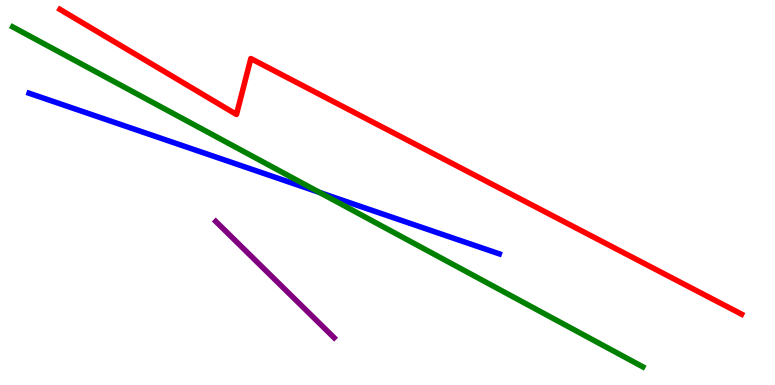[{'lines': ['blue', 'red'], 'intersections': []}, {'lines': ['green', 'red'], 'intersections': []}, {'lines': ['purple', 'red'], 'intersections': []}, {'lines': ['blue', 'green'], 'intersections': [{'x': 4.12, 'y': 5.0}]}, {'lines': ['blue', 'purple'], 'intersections': []}, {'lines': ['green', 'purple'], 'intersections': []}]